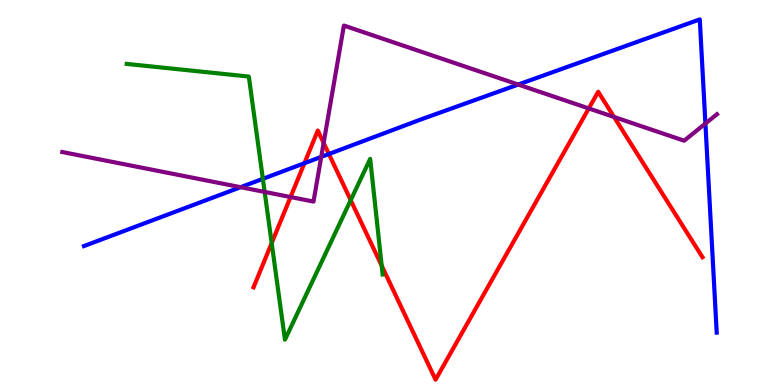[{'lines': ['blue', 'red'], 'intersections': [{'x': 3.93, 'y': 5.76}, {'x': 4.24, 'y': 6.0}]}, {'lines': ['green', 'red'], 'intersections': [{'x': 3.51, 'y': 3.69}, {'x': 4.53, 'y': 4.8}, {'x': 4.93, 'y': 3.1}]}, {'lines': ['purple', 'red'], 'intersections': [{'x': 3.75, 'y': 4.88}, {'x': 4.18, 'y': 6.29}, {'x': 7.6, 'y': 7.18}, {'x': 7.92, 'y': 6.96}]}, {'lines': ['blue', 'green'], 'intersections': [{'x': 3.39, 'y': 5.36}]}, {'lines': ['blue', 'purple'], 'intersections': [{'x': 3.1, 'y': 5.14}, {'x': 4.14, 'y': 5.92}, {'x': 6.69, 'y': 7.8}, {'x': 9.1, 'y': 6.79}]}, {'lines': ['green', 'purple'], 'intersections': [{'x': 3.41, 'y': 5.01}]}]